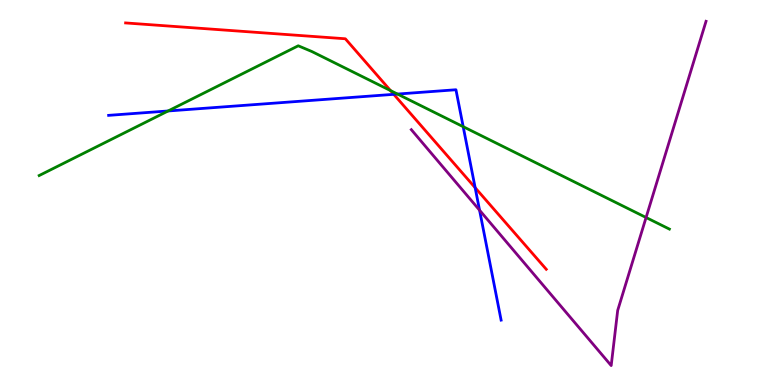[{'lines': ['blue', 'red'], 'intersections': [{'x': 5.08, 'y': 7.55}, {'x': 6.13, 'y': 5.12}]}, {'lines': ['green', 'red'], 'intersections': [{'x': 5.04, 'y': 7.65}]}, {'lines': ['purple', 'red'], 'intersections': []}, {'lines': ['blue', 'green'], 'intersections': [{'x': 2.17, 'y': 7.12}, {'x': 5.13, 'y': 7.56}, {'x': 5.98, 'y': 6.71}]}, {'lines': ['blue', 'purple'], 'intersections': [{'x': 6.19, 'y': 4.54}]}, {'lines': ['green', 'purple'], 'intersections': [{'x': 8.34, 'y': 4.35}]}]